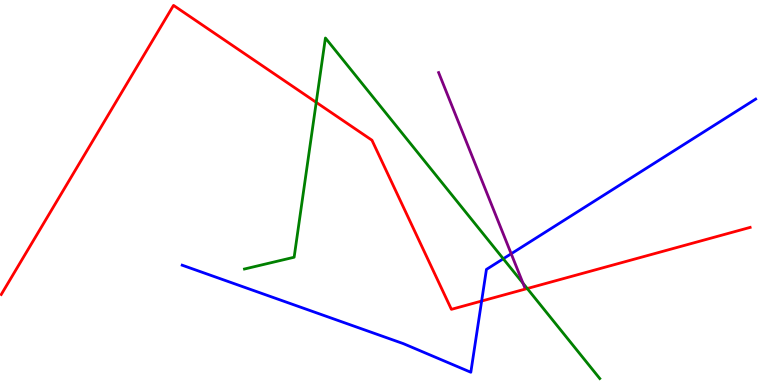[{'lines': ['blue', 'red'], 'intersections': [{'x': 6.21, 'y': 2.18}]}, {'lines': ['green', 'red'], 'intersections': [{'x': 4.08, 'y': 7.34}, {'x': 6.8, 'y': 2.51}]}, {'lines': ['purple', 'red'], 'intersections': []}, {'lines': ['blue', 'green'], 'intersections': [{'x': 6.49, 'y': 3.28}]}, {'lines': ['blue', 'purple'], 'intersections': [{'x': 6.6, 'y': 3.41}]}, {'lines': ['green', 'purple'], 'intersections': [{'x': 6.75, 'y': 2.64}]}]